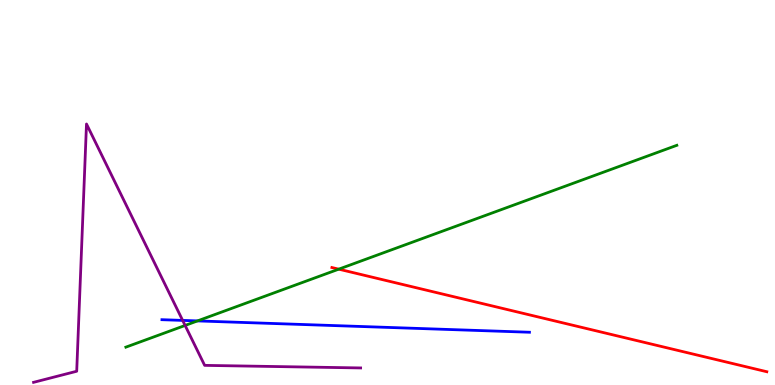[{'lines': ['blue', 'red'], 'intersections': []}, {'lines': ['green', 'red'], 'intersections': [{'x': 4.37, 'y': 3.01}]}, {'lines': ['purple', 'red'], 'intersections': []}, {'lines': ['blue', 'green'], 'intersections': [{'x': 2.55, 'y': 1.66}]}, {'lines': ['blue', 'purple'], 'intersections': [{'x': 2.36, 'y': 1.68}]}, {'lines': ['green', 'purple'], 'intersections': [{'x': 2.39, 'y': 1.55}]}]